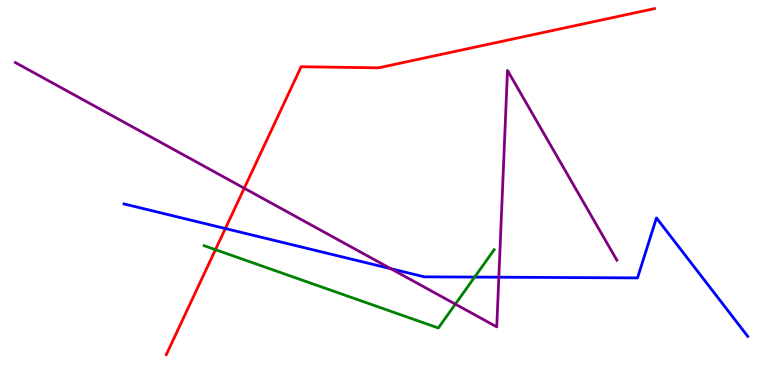[{'lines': ['blue', 'red'], 'intersections': [{'x': 2.91, 'y': 4.06}]}, {'lines': ['green', 'red'], 'intersections': [{'x': 2.78, 'y': 3.51}]}, {'lines': ['purple', 'red'], 'intersections': [{'x': 3.15, 'y': 5.11}]}, {'lines': ['blue', 'green'], 'intersections': [{'x': 6.12, 'y': 2.8}]}, {'lines': ['blue', 'purple'], 'intersections': [{'x': 5.04, 'y': 3.02}, {'x': 6.44, 'y': 2.8}]}, {'lines': ['green', 'purple'], 'intersections': [{'x': 5.88, 'y': 2.1}]}]